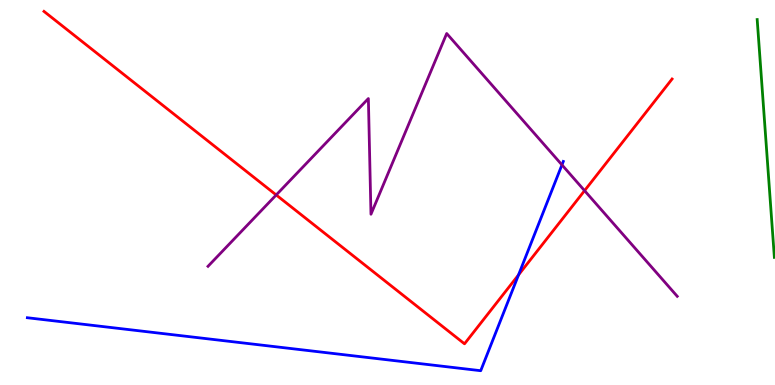[{'lines': ['blue', 'red'], 'intersections': [{'x': 6.69, 'y': 2.86}]}, {'lines': ['green', 'red'], 'intersections': []}, {'lines': ['purple', 'red'], 'intersections': [{'x': 3.56, 'y': 4.94}, {'x': 7.54, 'y': 5.05}]}, {'lines': ['blue', 'green'], 'intersections': []}, {'lines': ['blue', 'purple'], 'intersections': [{'x': 7.25, 'y': 5.72}]}, {'lines': ['green', 'purple'], 'intersections': []}]